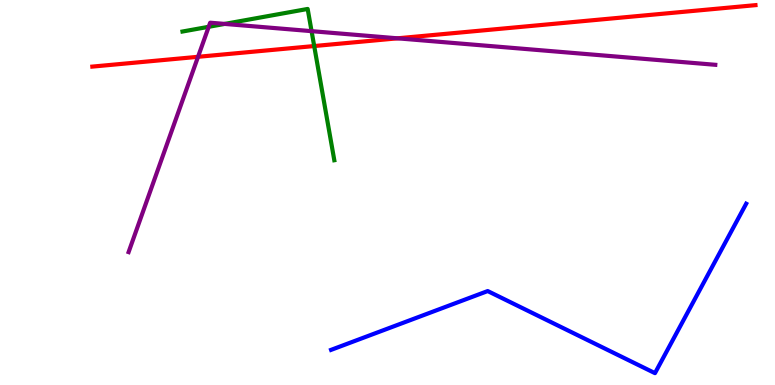[{'lines': ['blue', 'red'], 'intersections': []}, {'lines': ['green', 'red'], 'intersections': [{'x': 4.05, 'y': 8.8}]}, {'lines': ['purple', 'red'], 'intersections': [{'x': 2.56, 'y': 8.52}, {'x': 5.13, 'y': 9.0}]}, {'lines': ['blue', 'green'], 'intersections': []}, {'lines': ['blue', 'purple'], 'intersections': []}, {'lines': ['green', 'purple'], 'intersections': [{'x': 2.69, 'y': 9.3}, {'x': 2.9, 'y': 9.38}, {'x': 4.02, 'y': 9.19}]}]